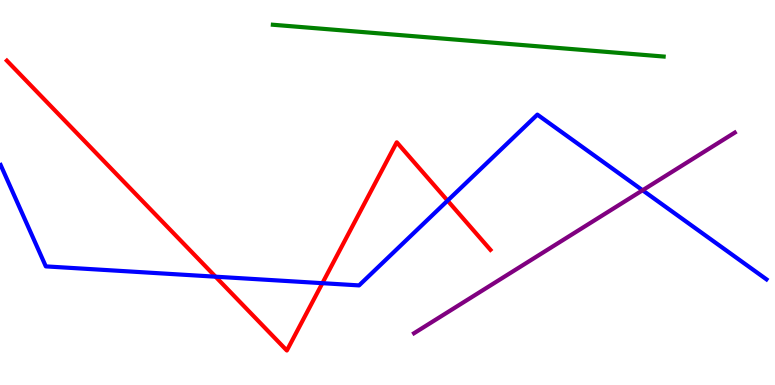[{'lines': ['blue', 'red'], 'intersections': [{'x': 2.78, 'y': 2.81}, {'x': 4.16, 'y': 2.64}, {'x': 5.78, 'y': 4.79}]}, {'lines': ['green', 'red'], 'intersections': []}, {'lines': ['purple', 'red'], 'intersections': []}, {'lines': ['blue', 'green'], 'intersections': []}, {'lines': ['blue', 'purple'], 'intersections': [{'x': 8.29, 'y': 5.06}]}, {'lines': ['green', 'purple'], 'intersections': []}]